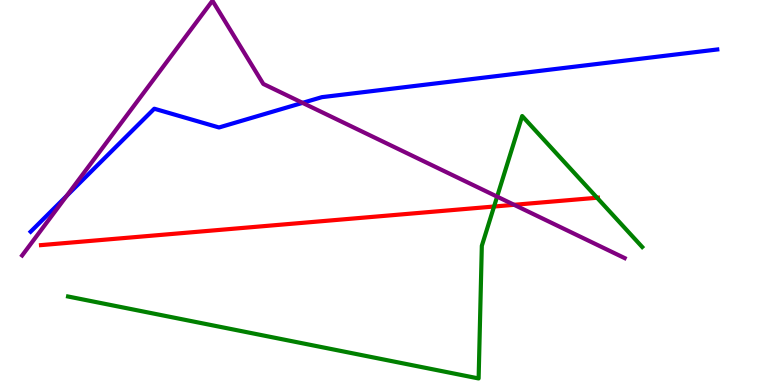[{'lines': ['blue', 'red'], 'intersections': []}, {'lines': ['green', 'red'], 'intersections': [{'x': 6.37, 'y': 4.64}, {'x': 7.7, 'y': 4.86}]}, {'lines': ['purple', 'red'], 'intersections': [{'x': 6.63, 'y': 4.68}]}, {'lines': ['blue', 'green'], 'intersections': []}, {'lines': ['blue', 'purple'], 'intersections': [{'x': 0.86, 'y': 4.91}, {'x': 3.9, 'y': 7.33}]}, {'lines': ['green', 'purple'], 'intersections': [{'x': 6.41, 'y': 4.89}]}]